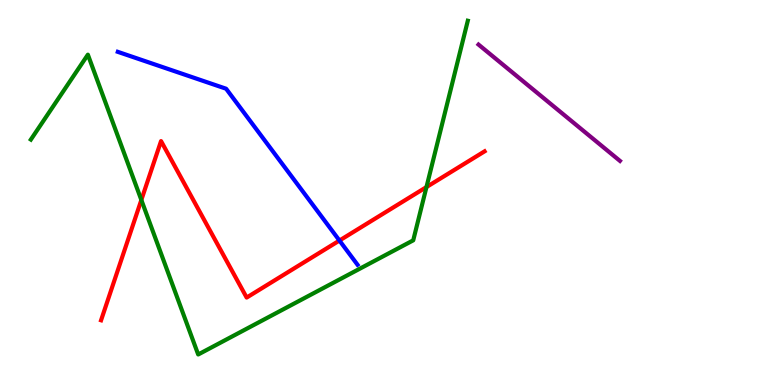[{'lines': ['blue', 'red'], 'intersections': [{'x': 4.38, 'y': 3.75}]}, {'lines': ['green', 'red'], 'intersections': [{'x': 1.82, 'y': 4.81}, {'x': 5.5, 'y': 5.14}]}, {'lines': ['purple', 'red'], 'intersections': []}, {'lines': ['blue', 'green'], 'intersections': []}, {'lines': ['blue', 'purple'], 'intersections': []}, {'lines': ['green', 'purple'], 'intersections': []}]